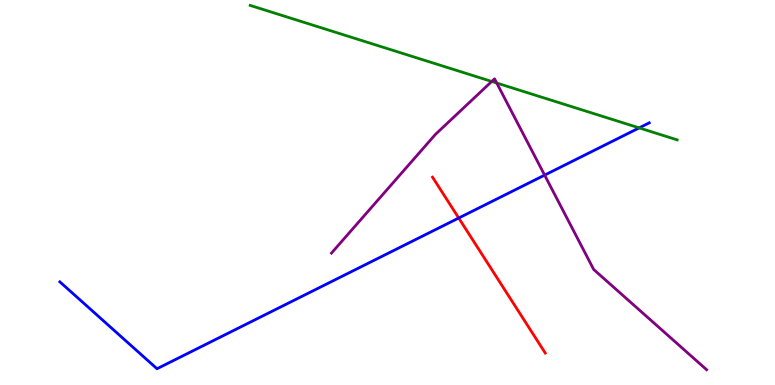[{'lines': ['blue', 'red'], 'intersections': [{'x': 5.92, 'y': 4.34}]}, {'lines': ['green', 'red'], 'intersections': []}, {'lines': ['purple', 'red'], 'intersections': []}, {'lines': ['blue', 'green'], 'intersections': [{'x': 8.25, 'y': 6.68}]}, {'lines': ['blue', 'purple'], 'intersections': [{'x': 7.03, 'y': 5.45}]}, {'lines': ['green', 'purple'], 'intersections': [{'x': 6.34, 'y': 7.88}, {'x': 6.41, 'y': 7.84}]}]